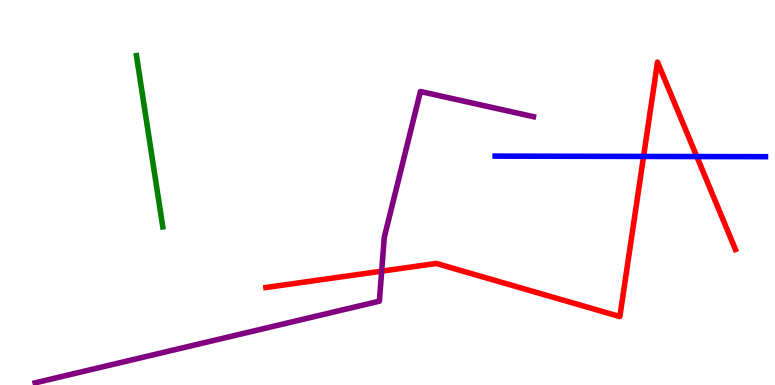[{'lines': ['blue', 'red'], 'intersections': [{'x': 8.3, 'y': 5.94}, {'x': 8.99, 'y': 5.93}]}, {'lines': ['green', 'red'], 'intersections': []}, {'lines': ['purple', 'red'], 'intersections': [{'x': 4.92, 'y': 2.96}]}, {'lines': ['blue', 'green'], 'intersections': []}, {'lines': ['blue', 'purple'], 'intersections': []}, {'lines': ['green', 'purple'], 'intersections': []}]